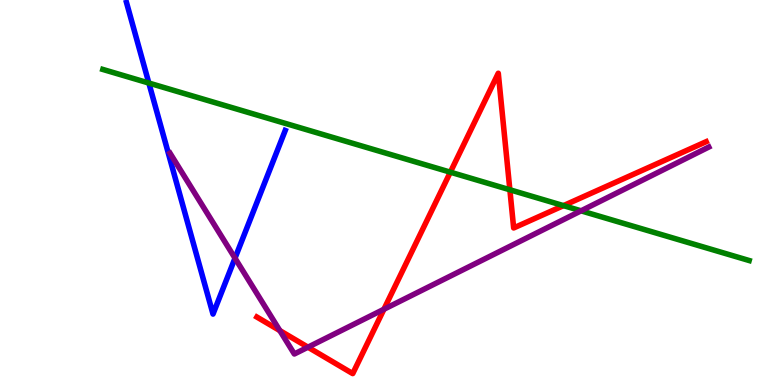[{'lines': ['blue', 'red'], 'intersections': []}, {'lines': ['green', 'red'], 'intersections': [{'x': 5.81, 'y': 5.53}, {'x': 6.58, 'y': 5.07}, {'x': 7.27, 'y': 4.66}]}, {'lines': ['purple', 'red'], 'intersections': [{'x': 3.61, 'y': 1.41}, {'x': 3.97, 'y': 0.982}, {'x': 4.95, 'y': 1.97}]}, {'lines': ['blue', 'green'], 'intersections': [{'x': 1.92, 'y': 7.84}]}, {'lines': ['blue', 'purple'], 'intersections': [{'x': 3.03, 'y': 3.29}]}, {'lines': ['green', 'purple'], 'intersections': [{'x': 7.5, 'y': 4.52}]}]